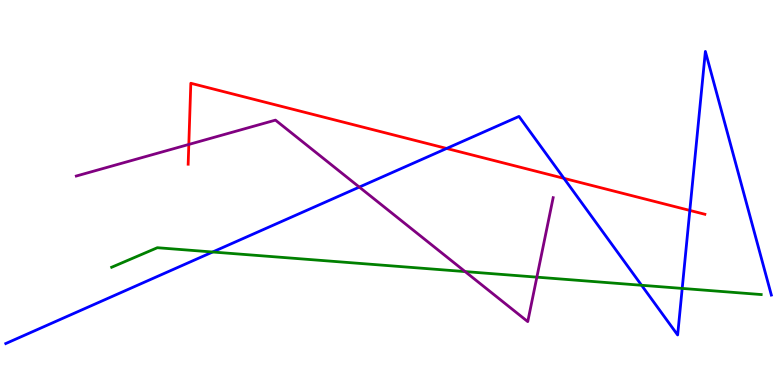[{'lines': ['blue', 'red'], 'intersections': [{'x': 5.76, 'y': 6.14}, {'x': 7.28, 'y': 5.37}, {'x': 8.9, 'y': 4.53}]}, {'lines': ['green', 'red'], 'intersections': []}, {'lines': ['purple', 'red'], 'intersections': [{'x': 2.44, 'y': 6.25}]}, {'lines': ['blue', 'green'], 'intersections': [{'x': 2.74, 'y': 3.45}, {'x': 8.28, 'y': 2.59}, {'x': 8.8, 'y': 2.51}]}, {'lines': ['blue', 'purple'], 'intersections': [{'x': 4.64, 'y': 5.14}]}, {'lines': ['green', 'purple'], 'intersections': [{'x': 6.0, 'y': 2.95}, {'x': 6.93, 'y': 2.8}]}]